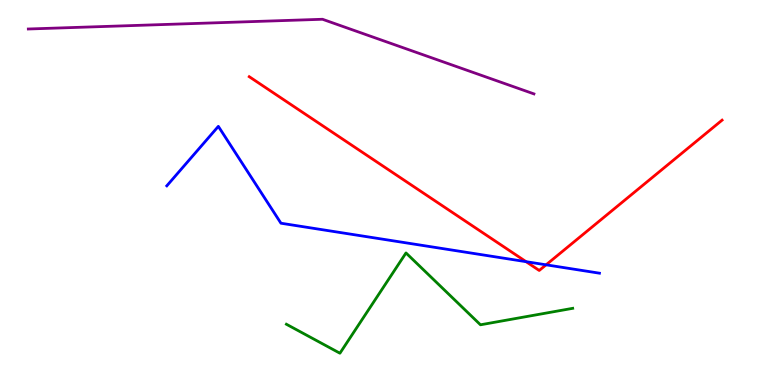[{'lines': ['blue', 'red'], 'intersections': [{'x': 6.79, 'y': 3.2}, {'x': 7.05, 'y': 3.12}]}, {'lines': ['green', 'red'], 'intersections': []}, {'lines': ['purple', 'red'], 'intersections': []}, {'lines': ['blue', 'green'], 'intersections': []}, {'lines': ['blue', 'purple'], 'intersections': []}, {'lines': ['green', 'purple'], 'intersections': []}]